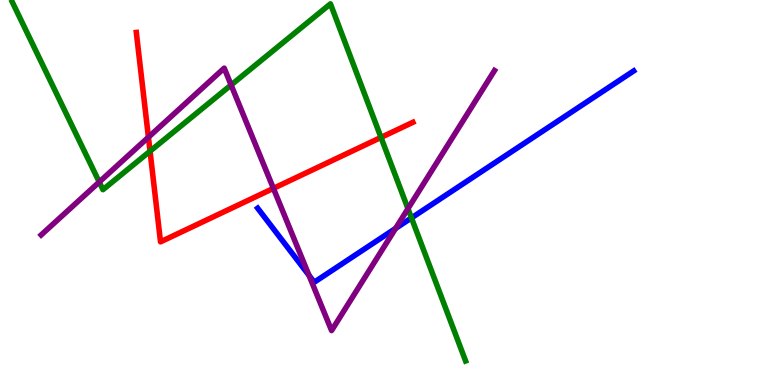[{'lines': ['blue', 'red'], 'intersections': []}, {'lines': ['green', 'red'], 'intersections': [{'x': 1.94, 'y': 6.07}, {'x': 4.92, 'y': 6.43}]}, {'lines': ['purple', 'red'], 'intersections': [{'x': 1.92, 'y': 6.44}, {'x': 3.53, 'y': 5.11}]}, {'lines': ['blue', 'green'], 'intersections': [{'x': 5.31, 'y': 4.34}]}, {'lines': ['blue', 'purple'], 'intersections': [{'x': 3.99, 'y': 2.85}, {'x': 5.1, 'y': 4.07}]}, {'lines': ['green', 'purple'], 'intersections': [{'x': 1.28, 'y': 5.27}, {'x': 2.98, 'y': 7.79}, {'x': 5.26, 'y': 4.58}]}]